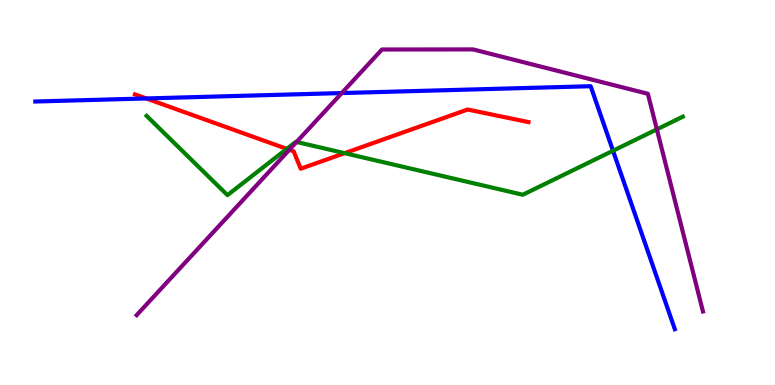[{'lines': ['blue', 'red'], 'intersections': [{'x': 1.89, 'y': 7.44}]}, {'lines': ['green', 'red'], 'intersections': [{'x': 3.7, 'y': 6.13}, {'x': 4.45, 'y': 6.02}]}, {'lines': ['purple', 'red'], 'intersections': [{'x': 3.73, 'y': 6.11}]}, {'lines': ['blue', 'green'], 'intersections': [{'x': 7.91, 'y': 6.08}]}, {'lines': ['blue', 'purple'], 'intersections': [{'x': 4.41, 'y': 7.58}]}, {'lines': ['green', 'purple'], 'intersections': [{'x': 3.83, 'y': 6.31}, {'x': 8.48, 'y': 6.64}]}]